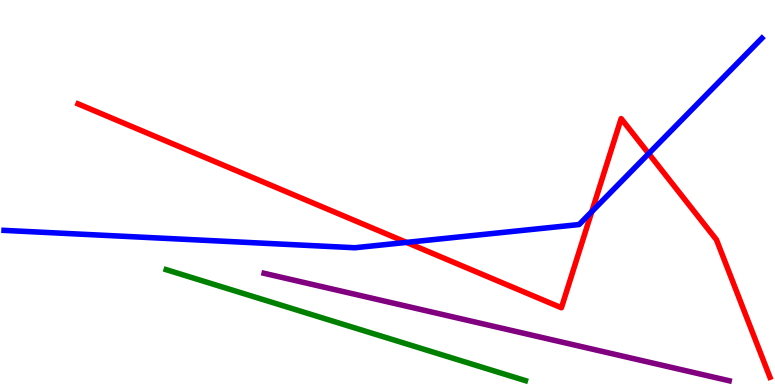[{'lines': ['blue', 'red'], 'intersections': [{'x': 5.24, 'y': 3.7}, {'x': 7.64, 'y': 4.5}, {'x': 8.37, 'y': 6.01}]}, {'lines': ['green', 'red'], 'intersections': []}, {'lines': ['purple', 'red'], 'intersections': []}, {'lines': ['blue', 'green'], 'intersections': []}, {'lines': ['blue', 'purple'], 'intersections': []}, {'lines': ['green', 'purple'], 'intersections': []}]